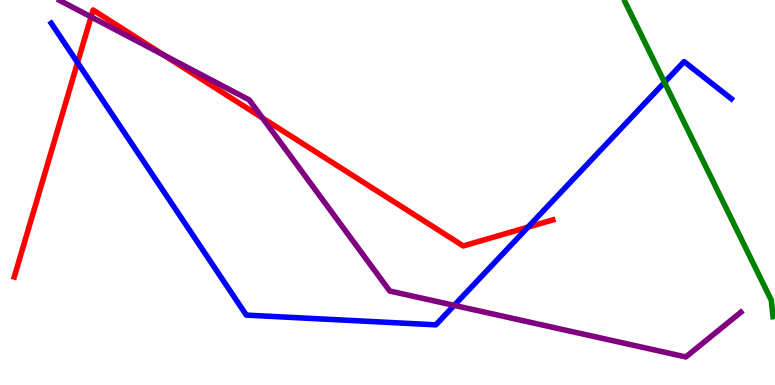[{'lines': ['blue', 'red'], 'intersections': [{'x': 1.0, 'y': 8.37}, {'x': 6.81, 'y': 4.1}]}, {'lines': ['green', 'red'], 'intersections': []}, {'lines': ['purple', 'red'], 'intersections': [{'x': 1.17, 'y': 9.56}, {'x': 2.11, 'y': 8.57}, {'x': 3.39, 'y': 6.94}]}, {'lines': ['blue', 'green'], 'intersections': [{'x': 8.57, 'y': 7.86}]}, {'lines': ['blue', 'purple'], 'intersections': [{'x': 5.86, 'y': 2.07}]}, {'lines': ['green', 'purple'], 'intersections': []}]